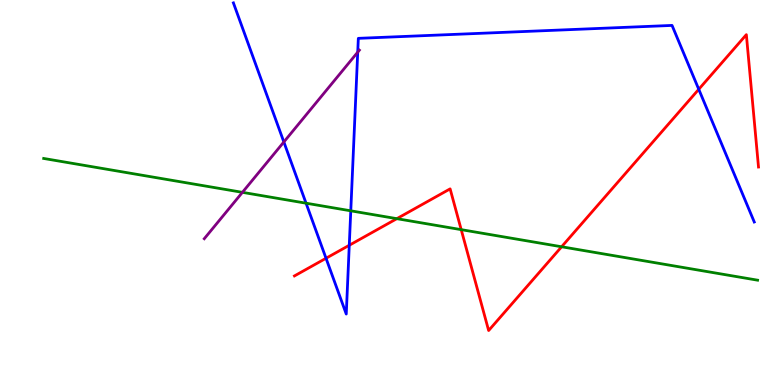[{'lines': ['blue', 'red'], 'intersections': [{'x': 4.21, 'y': 3.29}, {'x': 4.51, 'y': 3.63}, {'x': 9.02, 'y': 7.68}]}, {'lines': ['green', 'red'], 'intersections': [{'x': 5.12, 'y': 4.32}, {'x': 5.95, 'y': 4.04}, {'x': 7.25, 'y': 3.59}]}, {'lines': ['purple', 'red'], 'intersections': []}, {'lines': ['blue', 'green'], 'intersections': [{'x': 3.95, 'y': 4.72}, {'x': 4.53, 'y': 4.52}]}, {'lines': ['blue', 'purple'], 'intersections': [{'x': 3.66, 'y': 6.31}, {'x': 4.62, 'y': 8.64}]}, {'lines': ['green', 'purple'], 'intersections': [{'x': 3.13, 'y': 5.0}]}]